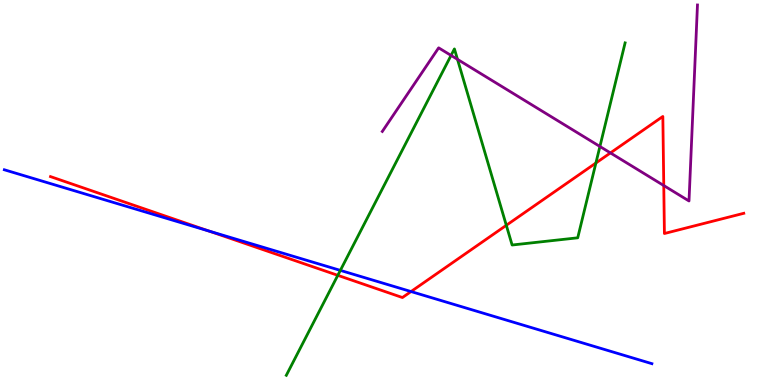[{'lines': ['blue', 'red'], 'intersections': [{'x': 2.69, 'y': 4.0}, {'x': 5.3, 'y': 2.43}]}, {'lines': ['green', 'red'], 'intersections': [{'x': 4.36, 'y': 2.85}, {'x': 6.53, 'y': 4.15}, {'x': 7.69, 'y': 5.77}]}, {'lines': ['purple', 'red'], 'intersections': [{'x': 7.88, 'y': 6.03}, {'x': 8.56, 'y': 5.18}]}, {'lines': ['blue', 'green'], 'intersections': [{'x': 4.39, 'y': 2.98}]}, {'lines': ['blue', 'purple'], 'intersections': []}, {'lines': ['green', 'purple'], 'intersections': [{'x': 5.82, 'y': 8.56}, {'x': 5.9, 'y': 8.46}, {'x': 7.74, 'y': 6.2}]}]